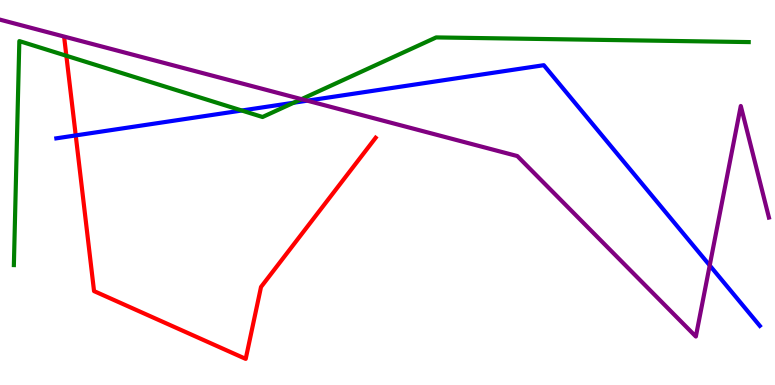[{'lines': ['blue', 'red'], 'intersections': [{'x': 0.977, 'y': 6.48}]}, {'lines': ['green', 'red'], 'intersections': [{'x': 0.856, 'y': 8.55}]}, {'lines': ['purple', 'red'], 'intersections': []}, {'lines': ['blue', 'green'], 'intersections': [{'x': 3.12, 'y': 7.13}, {'x': 3.79, 'y': 7.33}]}, {'lines': ['blue', 'purple'], 'intersections': [{'x': 3.96, 'y': 7.38}, {'x': 9.16, 'y': 3.11}]}, {'lines': ['green', 'purple'], 'intersections': [{'x': 3.89, 'y': 7.42}]}]